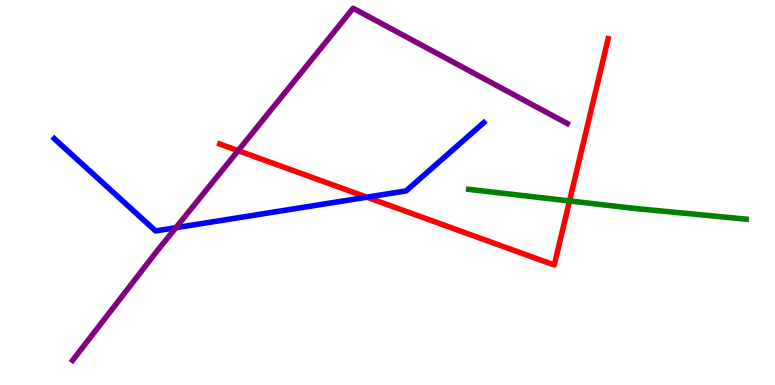[{'lines': ['blue', 'red'], 'intersections': [{'x': 4.73, 'y': 4.88}]}, {'lines': ['green', 'red'], 'intersections': [{'x': 7.35, 'y': 4.78}]}, {'lines': ['purple', 'red'], 'intersections': [{'x': 3.07, 'y': 6.09}]}, {'lines': ['blue', 'green'], 'intersections': []}, {'lines': ['blue', 'purple'], 'intersections': [{'x': 2.27, 'y': 4.09}]}, {'lines': ['green', 'purple'], 'intersections': []}]